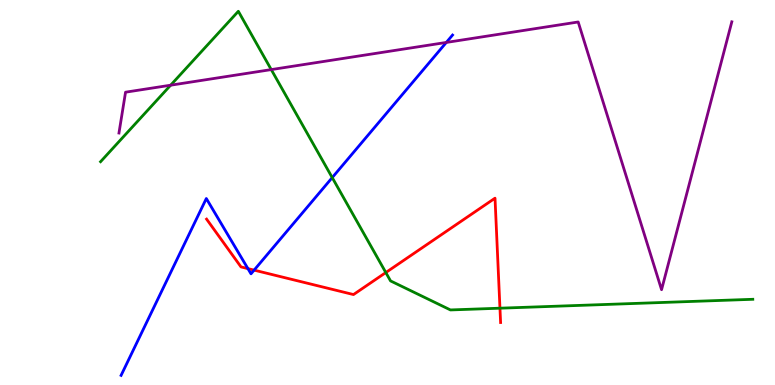[{'lines': ['blue', 'red'], 'intersections': [{'x': 3.2, 'y': 3.02}, {'x': 3.28, 'y': 2.98}]}, {'lines': ['green', 'red'], 'intersections': [{'x': 4.98, 'y': 2.92}, {'x': 6.45, 'y': 1.99}]}, {'lines': ['purple', 'red'], 'intersections': []}, {'lines': ['blue', 'green'], 'intersections': [{'x': 4.29, 'y': 5.39}]}, {'lines': ['blue', 'purple'], 'intersections': [{'x': 5.76, 'y': 8.9}]}, {'lines': ['green', 'purple'], 'intersections': [{'x': 2.2, 'y': 7.79}, {'x': 3.5, 'y': 8.19}]}]